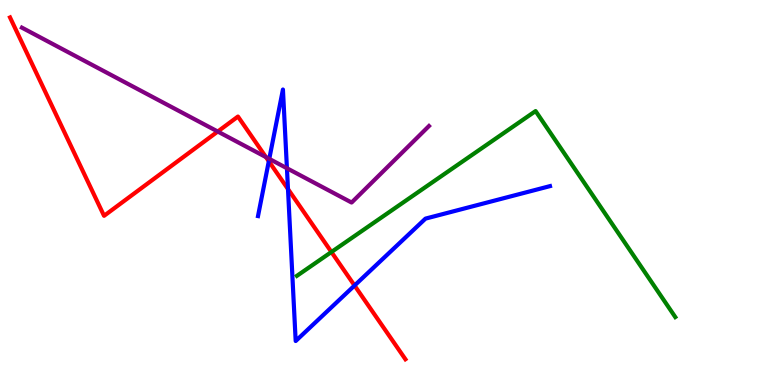[{'lines': ['blue', 'red'], 'intersections': [{'x': 3.47, 'y': 5.81}, {'x': 3.72, 'y': 5.09}, {'x': 4.57, 'y': 2.58}]}, {'lines': ['green', 'red'], 'intersections': [{'x': 4.28, 'y': 3.45}]}, {'lines': ['purple', 'red'], 'intersections': [{'x': 2.81, 'y': 6.58}, {'x': 3.43, 'y': 5.92}]}, {'lines': ['blue', 'green'], 'intersections': []}, {'lines': ['blue', 'purple'], 'intersections': [{'x': 3.47, 'y': 5.87}, {'x': 3.7, 'y': 5.63}]}, {'lines': ['green', 'purple'], 'intersections': []}]